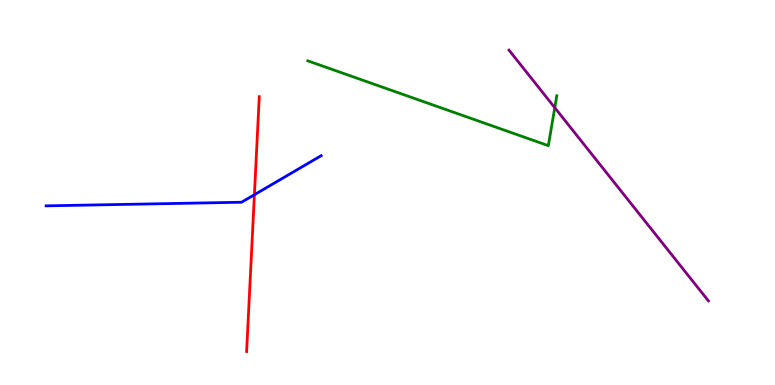[{'lines': ['blue', 'red'], 'intersections': [{'x': 3.28, 'y': 4.94}]}, {'lines': ['green', 'red'], 'intersections': []}, {'lines': ['purple', 'red'], 'intersections': []}, {'lines': ['blue', 'green'], 'intersections': []}, {'lines': ['blue', 'purple'], 'intersections': []}, {'lines': ['green', 'purple'], 'intersections': [{'x': 7.16, 'y': 7.2}]}]